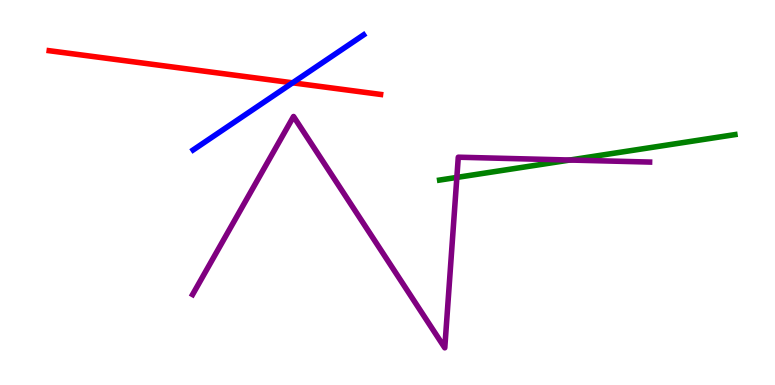[{'lines': ['blue', 'red'], 'intersections': [{'x': 3.78, 'y': 7.85}]}, {'lines': ['green', 'red'], 'intersections': []}, {'lines': ['purple', 'red'], 'intersections': []}, {'lines': ['blue', 'green'], 'intersections': []}, {'lines': ['blue', 'purple'], 'intersections': []}, {'lines': ['green', 'purple'], 'intersections': [{'x': 5.89, 'y': 5.39}, {'x': 7.35, 'y': 5.84}]}]